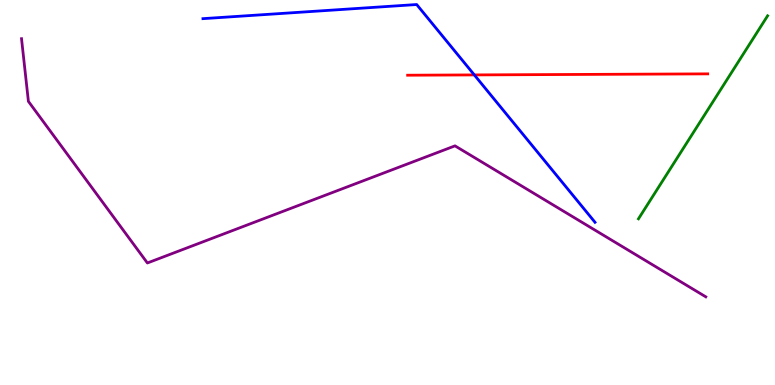[{'lines': ['blue', 'red'], 'intersections': [{'x': 6.12, 'y': 8.05}]}, {'lines': ['green', 'red'], 'intersections': []}, {'lines': ['purple', 'red'], 'intersections': []}, {'lines': ['blue', 'green'], 'intersections': []}, {'lines': ['blue', 'purple'], 'intersections': []}, {'lines': ['green', 'purple'], 'intersections': []}]